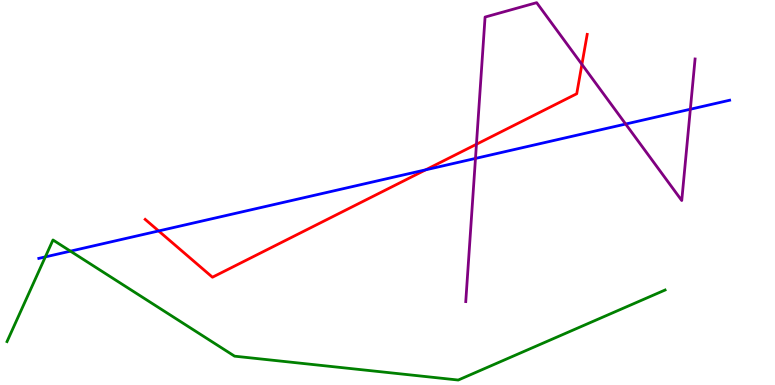[{'lines': ['blue', 'red'], 'intersections': [{'x': 2.05, 'y': 4.0}, {'x': 5.49, 'y': 5.59}]}, {'lines': ['green', 'red'], 'intersections': []}, {'lines': ['purple', 'red'], 'intersections': [{'x': 6.15, 'y': 6.25}, {'x': 7.51, 'y': 8.33}]}, {'lines': ['blue', 'green'], 'intersections': [{'x': 0.585, 'y': 3.33}, {'x': 0.909, 'y': 3.48}]}, {'lines': ['blue', 'purple'], 'intersections': [{'x': 6.14, 'y': 5.89}, {'x': 8.07, 'y': 6.78}, {'x': 8.91, 'y': 7.16}]}, {'lines': ['green', 'purple'], 'intersections': []}]